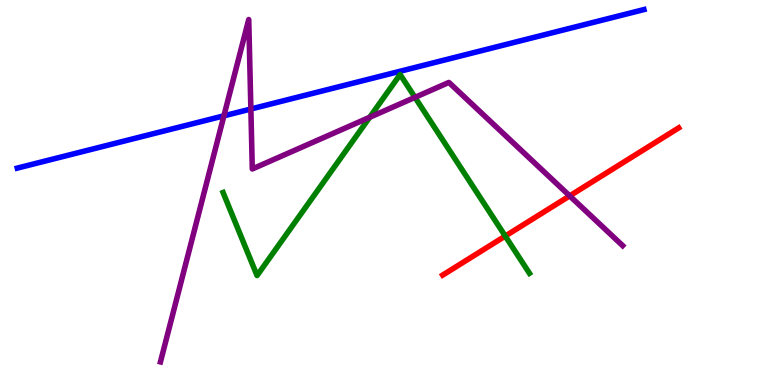[{'lines': ['blue', 'red'], 'intersections': []}, {'lines': ['green', 'red'], 'intersections': [{'x': 6.52, 'y': 3.87}]}, {'lines': ['purple', 'red'], 'intersections': [{'x': 7.35, 'y': 4.91}]}, {'lines': ['blue', 'green'], 'intersections': []}, {'lines': ['blue', 'purple'], 'intersections': [{'x': 2.89, 'y': 6.99}, {'x': 3.24, 'y': 7.17}]}, {'lines': ['green', 'purple'], 'intersections': [{'x': 4.77, 'y': 6.95}, {'x': 5.35, 'y': 7.47}]}]